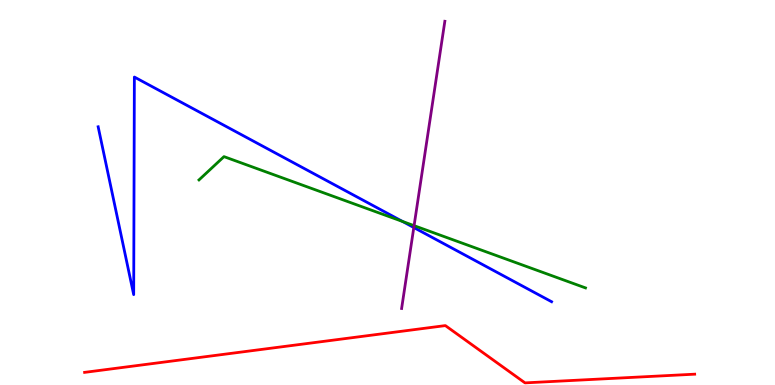[{'lines': ['blue', 'red'], 'intersections': []}, {'lines': ['green', 'red'], 'intersections': []}, {'lines': ['purple', 'red'], 'intersections': []}, {'lines': ['blue', 'green'], 'intersections': [{'x': 5.19, 'y': 4.25}]}, {'lines': ['blue', 'purple'], 'intersections': [{'x': 5.34, 'y': 4.09}]}, {'lines': ['green', 'purple'], 'intersections': [{'x': 5.34, 'y': 4.14}]}]